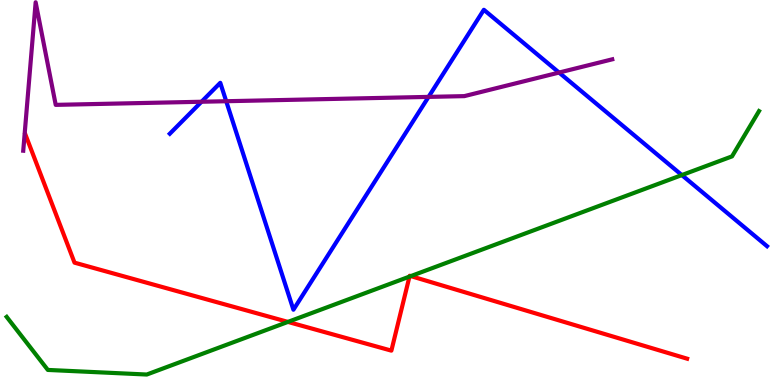[{'lines': ['blue', 'red'], 'intersections': []}, {'lines': ['green', 'red'], 'intersections': [{'x': 3.72, 'y': 1.64}, {'x': 5.28, 'y': 2.82}, {'x': 5.3, 'y': 2.83}]}, {'lines': ['purple', 'red'], 'intersections': []}, {'lines': ['blue', 'green'], 'intersections': [{'x': 8.8, 'y': 5.45}]}, {'lines': ['blue', 'purple'], 'intersections': [{'x': 2.6, 'y': 7.36}, {'x': 2.92, 'y': 7.37}, {'x': 5.53, 'y': 7.48}, {'x': 7.21, 'y': 8.12}]}, {'lines': ['green', 'purple'], 'intersections': []}]